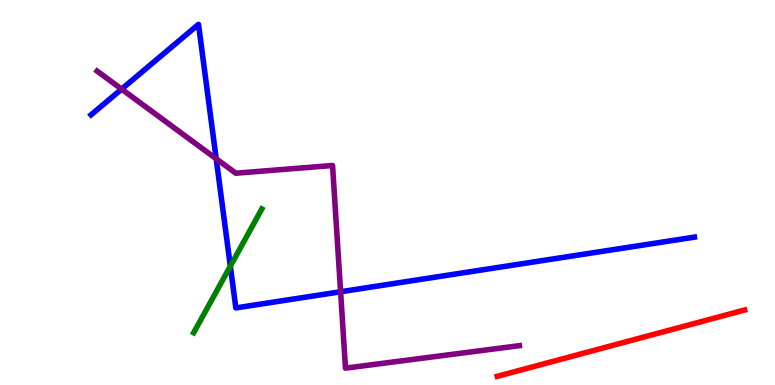[{'lines': ['blue', 'red'], 'intersections': []}, {'lines': ['green', 'red'], 'intersections': []}, {'lines': ['purple', 'red'], 'intersections': []}, {'lines': ['blue', 'green'], 'intersections': [{'x': 2.97, 'y': 3.09}]}, {'lines': ['blue', 'purple'], 'intersections': [{'x': 1.57, 'y': 7.69}, {'x': 2.79, 'y': 5.88}, {'x': 4.39, 'y': 2.42}]}, {'lines': ['green', 'purple'], 'intersections': []}]